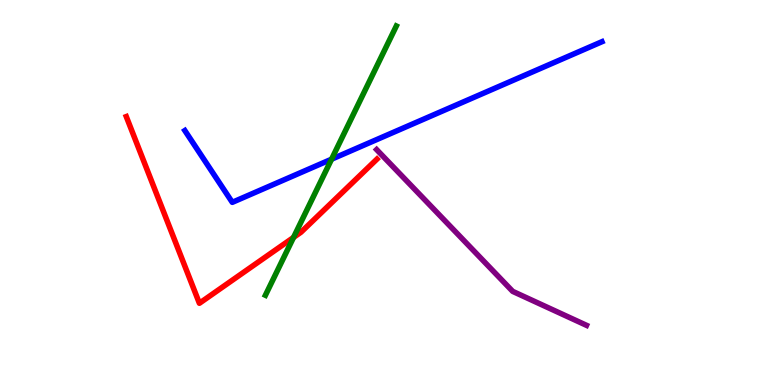[{'lines': ['blue', 'red'], 'intersections': []}, {'lines': ['green', 'red'], 'intersections': [{'x': 3.79, 'y': 3.83}]}, {'lines': ['purple', 'red'], 'intersections': []}, {'lines': ['blue', 'green'], 'intersections': [{'x': 4.28, 'y': 5.86}]}, {'lines': ['blue', 'purple'], 'intersections': []}, {'lines': ['green', 'purple'], 'intersections': []}]